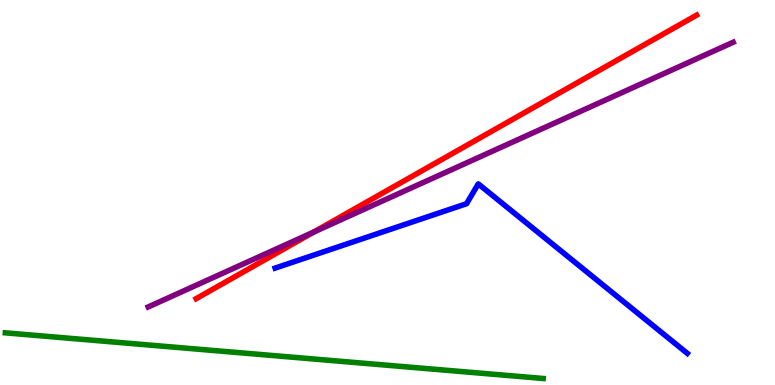[{'lines': ['blue', 'red'], 'intersections': []}, {'lines': ['green', 'red'], 'intersections': []}, {'lines': ['purple', 'red'], 'intersections': [{'x': 4.05, 'y': 3.97}]}, {'lines': ['blue', 'green'], 'intersections': []}, {'lines': ['blue', 'purple'], 'intersections': []}, {'lines': ['green', 'purple'], 'intersections': []}]